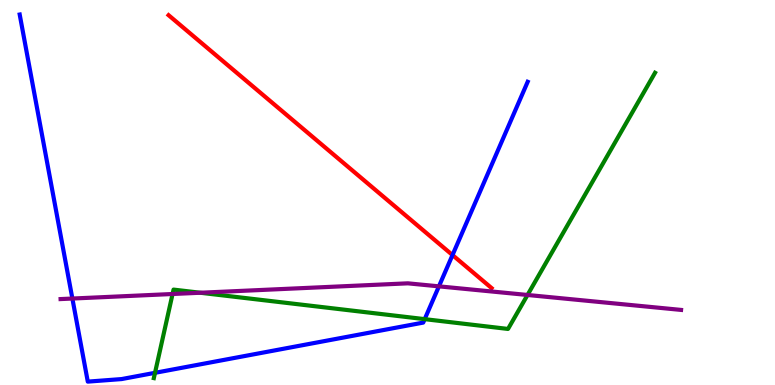[{'lines': ['blue', 'red'], 'intersections': [{'x': 5.84, 'y': 3.38}]}, {'lines': ['green', 'red'], 'intersections': []}, {'lines': ['purple', 'red'], 'intersections': []}, {'lines': ['blue', 'green'], 'intersections': [{'x': 2.0, 'y': 0.316}, {'x': 5.48, 'y': 1.71}]}, {'lines': ['blue', 'purple'], 'intersections': [{'x': 0.934, 'y': 2.25}, {'x': 5.66, 'y': 2.56}]}, {'lines': ['green', 'purple'], 'intersections': [{'x': 2.23, 'y': 2.36}, {'x': 2.58, 'y': 2.4}, {'x': 6.81, 'y': 2.34}]}]